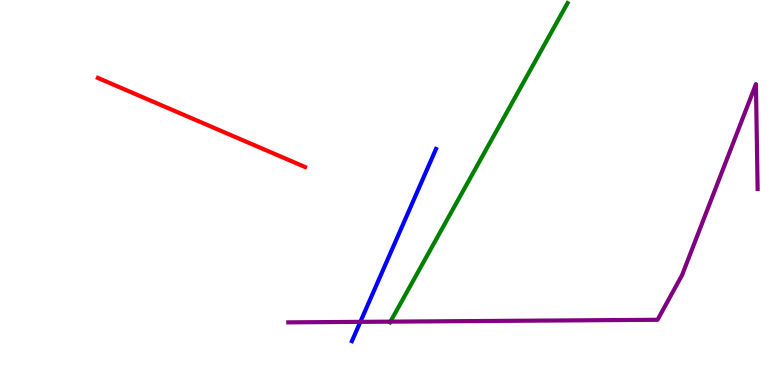[{'lines': ['blue', 'red'], 'intersections': []}, {'lines': ['green', 'red'], 'intersections': []}, {'lines': ['purple', 'red'], 'intersections': []}, {'lines': ['blue', 'green'], 'intersections': []}, {'lines': ['blue', 'purple'], 'intersections': [{'x': 4.65, 'y': 1.64}]}, {'lines': ['green', 'purple'], 'intersections': [{'x': 5.04, 'y': 1.65}]}]